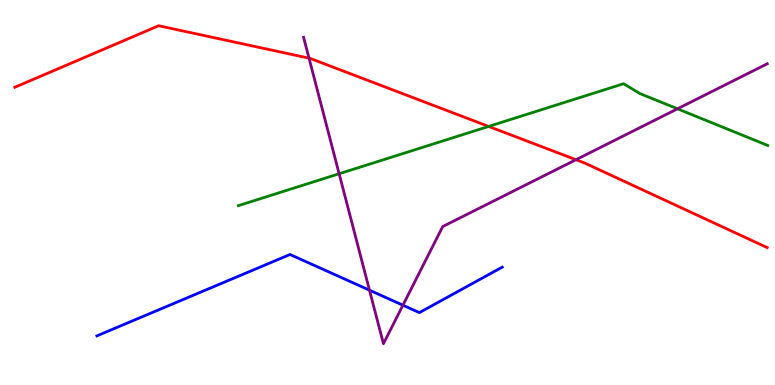[{'lines': ['blue', 'red'], 'intersections': []}, {'lines': ['green', 'red'], 'intersections': [{'x': 6.31, 'y': 6.72}]}, {'lines': ['purple', 'red'], 'intersections': [{'x': 3.99, 'y': 8.49}, {'x': 7.43, 'y': 5.85}]}, {'lines': ['blue', 'green'], 'intersections': []}, {'lines': ['blue', 'purple'], 'intersections': [{'x': 4.77, 'y': 2.46}, {'x': 5.2, 'y': 2.07}]}, {'lines': ['green', 'purple'], 'intersections': [{'x': 4.38, 'y': 5.49}, {'x': 8.74, 'y': 7.17}]}]